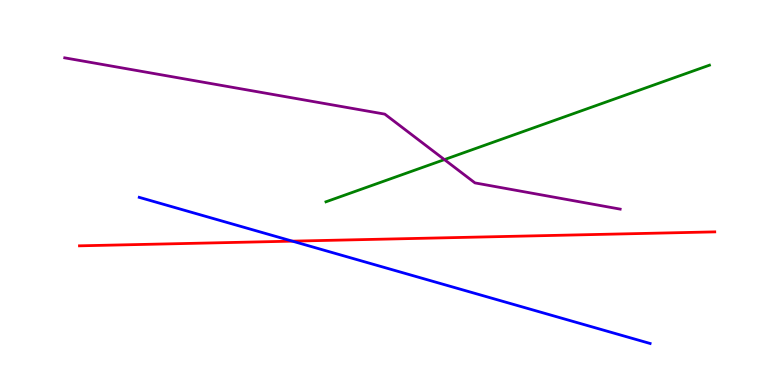[{'lines': ['blue', 'red'], 'intersections': [{'x': 3.77, 'y': 3.74}]}, {'lines': ['green', 'red'], 'intersections': []}, {'lines': ['purple', 'red'], 'intersections': []}, {'lines': ['blue', 'green'], 'intersections': []}, {'lines': ['blue', 'purple'], 'intersections': []}, {'lines': ['green', 'purple'], 'intersections': [{'x': 5.73, 'y': 5.85}]}]